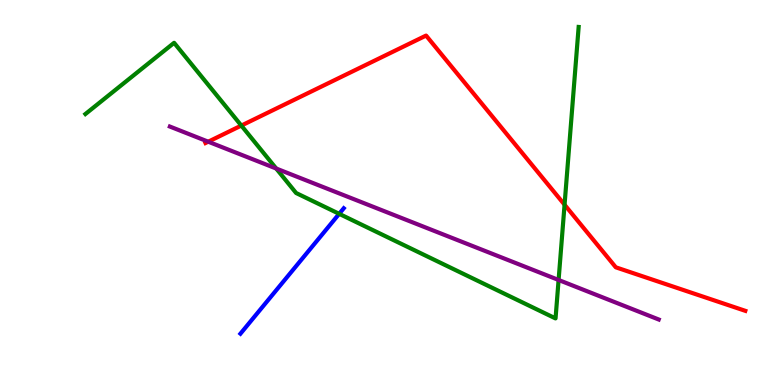[{'lines': ['blue', 'red'], 'intersections': []}, {'lines': ['green', 'red'], 'intersections': [{'x': 3.11, 'y': 6.74}, {'x': 7.28, 'y': 4.68}]}, {'lines': ['purple', 'red'], 'intersections': [{'x': 2.69, 'y': 6.32}]}, {'lines': ['blue', 'green'], 'intersections': [{'x': 4.38, 'y': 4.45}]}, {'lines': ['blue', 'purple'], 'intersections': []}, {'lines': ['green', 'purple'], 'intersections': [{'x': 3.56, 'y': 5.62}, {'x': 7.21, 'y': 2.73}]}]